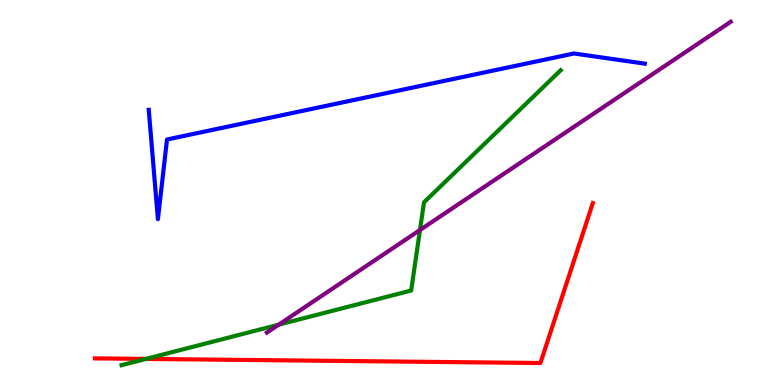[{'lines': ['blue', 'red'], 'intersections': []}, {'lines': ['green', 'red'], 'intersections': [{'x': 1.88, 'y': 0.678}]}, {'lines': ['purple', 'red'], 'intersections': []}, {'lines': ['blue', 'green'], 'intersections': []}, {'lines': ['blue', 'purple'], 'intersections': []}, {'lines': ['green', 'purple'], 'intersections': [{'x': 3.6, 'y': 1.57}, {'x': 5.42, 'y': 4.03}]}]